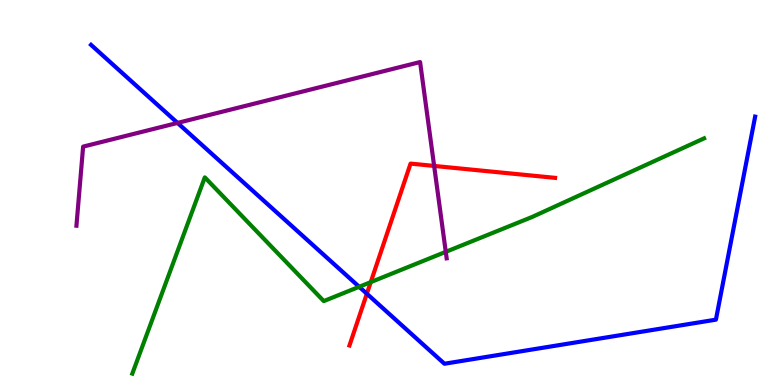[{'lines': ['blue', 'red'], 'intersections': [{'x': 4.73, 'y': 2.37}]}, {'lines': ['green', 'red'], 'intersections': [{'x': 4.78, 'y': 2.67}]}, {'lines': ['purple', 'red'], 'intersections': [{'x': 5.6, 'y': 5.69}]}, {'lines': ['blue', 'green'], 'intersections': [{'x': 4.63, 'y': 2.55}]}, {'lines': ['blue', 'purple'], 'intersections': [{'x': 2.29, 'y': 6.81}]}, {'lines': ['green', 'purple'], 'intersections': [{'x': 5.75, 'y': 3.46}]}]